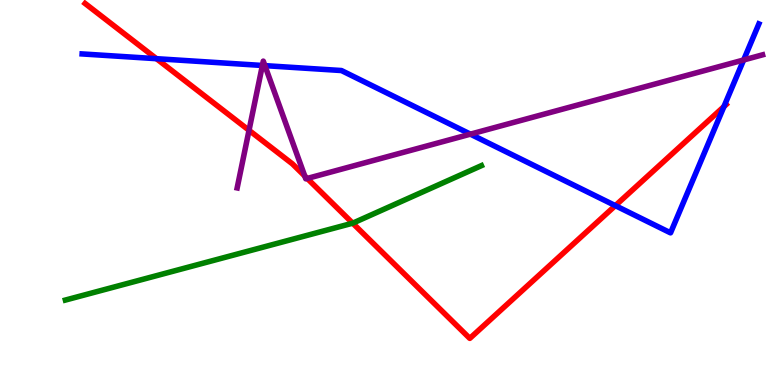[{'lines': ['blue', 'red'], 'intersections': [{'x': 2.02, 'y': 8.48}, {'x': 7.94, 'y': 4.66}, {'x': 9.34, 'y': 7.23}]}, {'lines': ['green', 'red'], 'intersections': [{'x': 4.55, 'y': 4.2}]}, {'lines': ['purple', 'red'], 'intersections': [{'x': 3.21, 'y': 6.62}, {'x': 3.93, 'y': 5.43}, {'x': 3.96, 'y': 5.36}]}, {'lines': ['blue', 'green'], 'intersections': []}, {'lines': ['blue', 'purple'], 'intersections': [{'x': 3.39, 'y': 8.3}, {'x': 3.42, 'y': 8.3}, {'x': 6.07, 'y': 6.52}, {'x': 9.6, 'y': 8.44}]}, {'lines': ['green', 'purple'], 'intersections': []}]